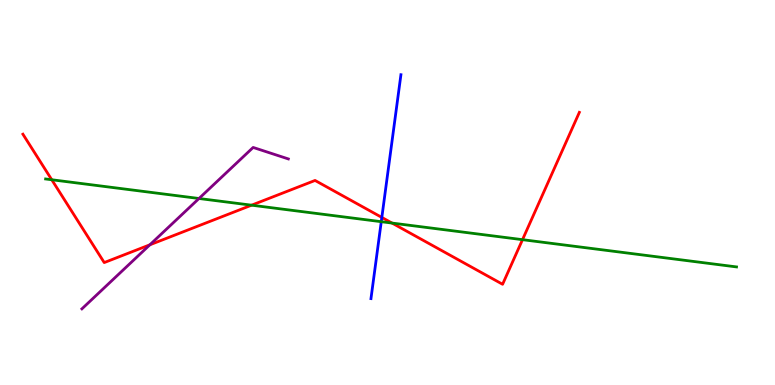[{'lines': ['blue', 'red'], 'intersections': [{'x': 4.93, 'y': 4.35}]}, {'lines': ['green', 'red'], 'intersections': [{'x': 0.668, 'y': 5.33}, {'x': 3.25, 'y': 4.67}, {'x': 5.06, 'y': 4.21}, {'x': 6.74, 'y': 3.77}]}, {'lines': ['purple', 'red'], 'intersections': [{'x': 1.93, 'y': 3.64}]}, {'lines': ['blue', 'green'], 'intersections': [{'x': 4.92, 'y': 4.24}]}, {'lines': ['blue', 'purple'], 'intersections': []}, {'lines': ['green', 'purple'], 'intersections': [{'x': 2.57, 'y': 4.84}]}]